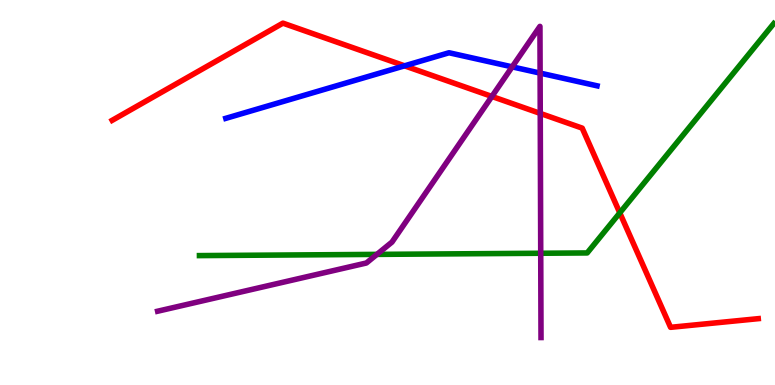[{'lines': ['blue', 'red'], 'intersections': [{'x': 5.22, 'y': 8.29}]}, {'lines': ['green', 'red'], 'intersections': [{'x': 8.0, 'y': 4.47}]}, {'lines': ['purple', 'red'], 'intersections': [{'x': 6.35, 'y': 7.49}, {'x': 6.97, 'y': 7.05}]}, {'lines': ['blue', 'green'], 'intersections': []}, {'lines': ['blue', 'purple'], 'intersections': [{'x': 6.61, 'y': 8.26}, {'x': 6.97, 'y': 8.1}]}, {'lines': ['green', 'purple'], 'intersections': [{'x': 4.86, 'y': 3.39}, {'x': 6.98, 'y': 3.42}]}]